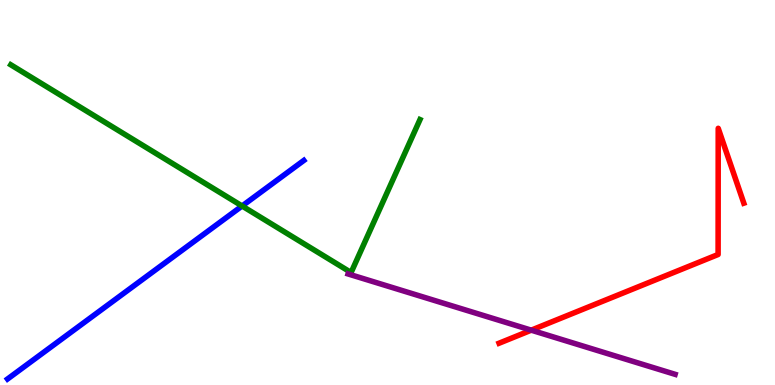[{'lines': ['blue', 'red'], 'intersections': []}, {'lines': ['green', 'red'], 'intersections': []}, {'lines': ['purple', 'red'], 'intersections': [{'x': 6.85, 'y': 1.42}]}, {'lines': ['blue', 'green'], 'intersections': [{'x': 3.12, 'y': 4.65}]}, {'lines': ['blue', 'purple'], 'intersections': []}, {'lines': ['green', 'purple'], 'intersections': []}]